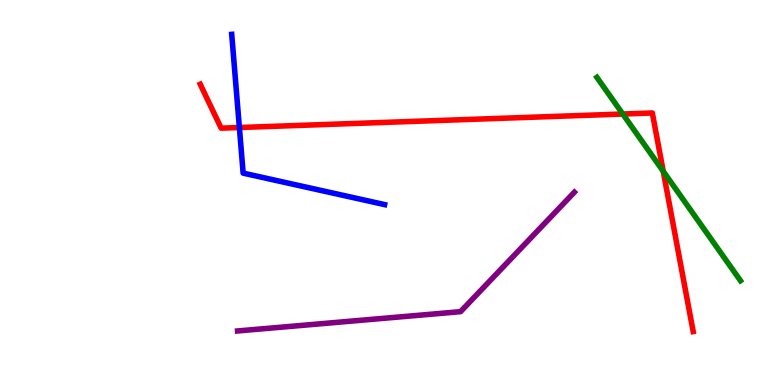[{'lines': ['blue', 'red'], 'intersections': [{'x': 3.09, 'y': 6.69}]}, {'lines': ['green', 'red'], 'intersections': [{'x': 8.04, 'y': 7.04}, {'x': 8.56, 'y': 5.55}]}, {'lines': ['purple', 'red'], 'intersections': []}, {'lines': ['blue', 'green'], 'intersections': []}, {'lines': ['blue', 'purple'], 'intersections': []}, {'lines': ['green', 'purple'], 'intersections': []}]